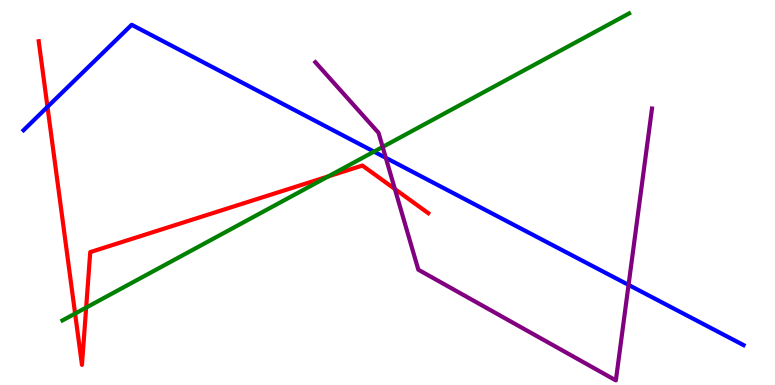[{'lines': ['blue', 'red'], 'intersections': [{'x': 0.613, 'y': 7.22}]}, {'lines': ['green', 'red'], 'intersections': [{'x': 0.969, 'y': 1.86}, {'x': 1.11, 'y': 2.01}, {'x': 4.24, 'y': 5.42}]}, {'lines': ['purple', 'red'], 'intersections': [{'x': 5.1, 'y': 5.09}]}, {'lines': ['blue', 'green'], 'intersections': [{'x': 4.83, 'y': 6.06}]}, {'lines': ['blue', 'purple'], 'intersections': [{'x': 4.98, 'y': 5.9}, {'x': 8.11, 'y': 2.6}]}, {'lines': ['green', 'purple'], 'intersections': [{'x': 4.94, 'y': 6.18}]}]